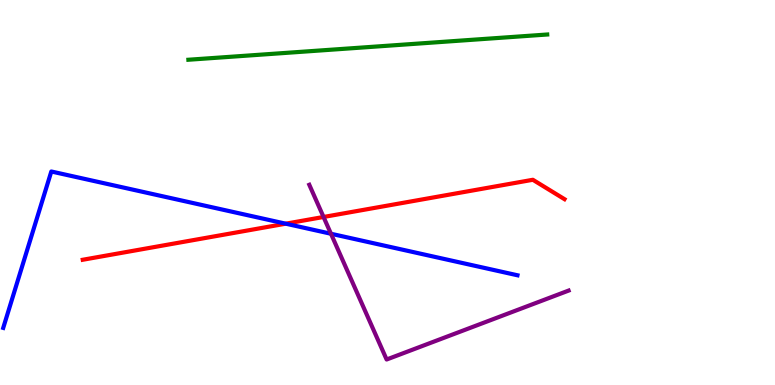[{'lines': ['blue', 'red'], 'intersections': [{'x': 3.69, 'y': 4.19}]}, {'lines': ['green', 'red'], 'intersections': []}, {'lines': ['purple', 'red'], 'intersections': [{'x': 4.17, 'y': 4.36}]}, {'lines': ['blue', 'green'], 'intersections': []}, {'lines': ['blue', 'purple'], 'intersections': [{'x': 4.27, 'y': 3.93}]}, {'lines': ['green', 'purple'], 'intersections': []}]